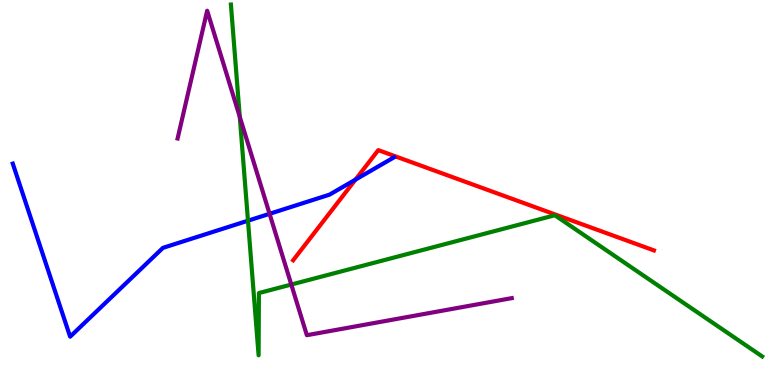[{'lines': ['blue', 'red'], 'intersections': [{'x': 4.59, 'y': 5.33}]}, {'lines': ['green', 'red'], 'intersections': []}, {'lines': ['purple', 'red'], 'intersections': []}, {'lines': ['blue', 'green'], 'intersections': [{'x': 3.2, 'y': 4.27}]}, {'lines': ['blue', 'purple'], 'intersections': [{'x': 3.48, 'y': 4.45}]}, {'lines': ['green', 'purple'], 'intersections': [{'x': 3.09, 'y': 6.96}, {'x': 3.76, 'y': 2.61}]}]